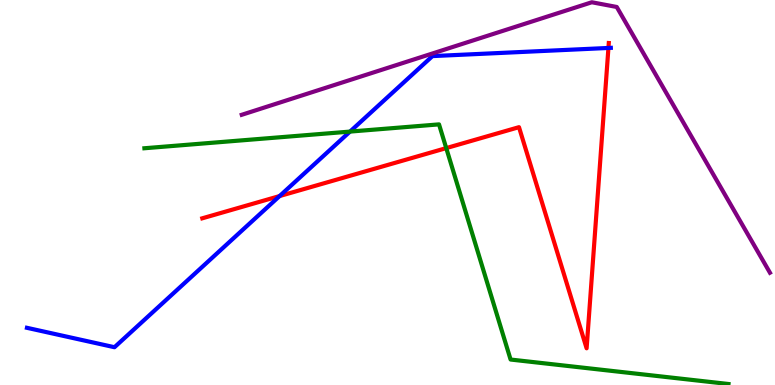[{'lines': ['blue', 'red'], 'intersections': [{'x': 3.61, 'y': 4.91}, {'x': 7.85, 'y': 8.75}]}, {'lines': ['green', 'red'], 'intersections': [{'x': 5.76, 'y': 6.15}]}, {'lines': ['purple', 'red'], 'intersections': []}, {'lines': ['blue', 'green'], 'intersections': [{'x': 4.52, 'y': 6.58}]}, {'lines': ['blue', 'purple'], 'intersections': []}, {'lines': ['green', 'purple'], 'intersections': []}]